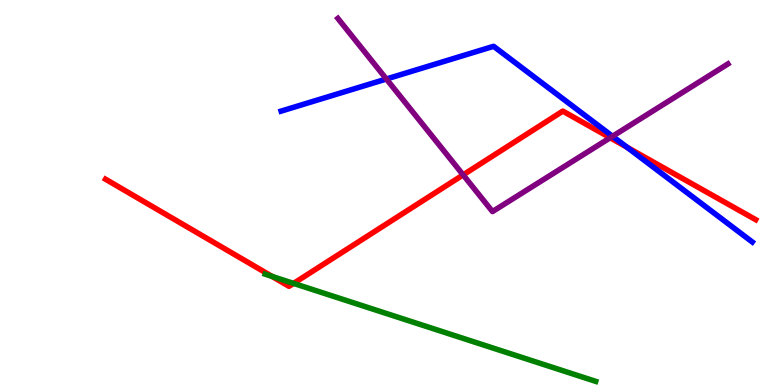[{'lines': ['blue', 'red'], 'intersections': [{'x': 8.09, 'y': 6.17}]}, {'lines': ['green', 'red'], 'intersections': [{'x': 3.51, 'y': 2.82}, {'x': 3.79, 'y': 2.64}]}, {'lines': ['purple', 'red'], 'intersections': [{'x': 5.98, 'y': 5.46}, {'x': 7.87, 'y': 6.42}]}, {'lines': ['blue', 'green'], 'intersections': []}, {'lines': ['blue', 'purple'], 'intersections': [{'x': 4.99, 'y': 7.95}, {'x': 7.9, 'y': 6.46}]}, {'lines': ['green', 'purple'], 'intersections': []}]